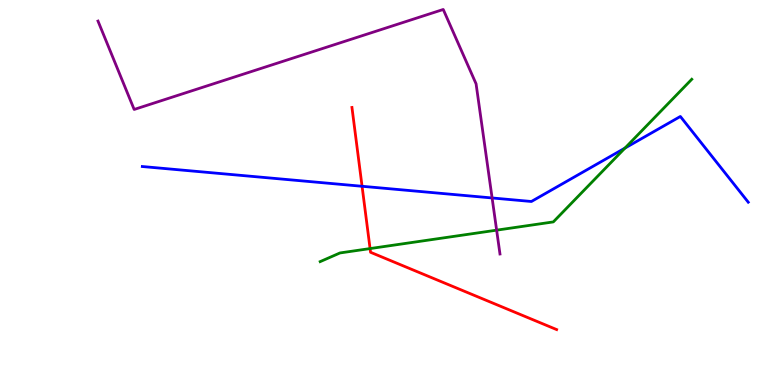[{'lines': ['blue', 'red'], 'intersections': [{'x': 4.67, 'y': 5.16}]}, {'lines': ['green', 'red'], 'intersections': [{'x': 4.78, 'y': 3.54}]}, {'lines': ['purple', 'red'], 'intersections': []}, {'lines': ['blue', 'green'], 'intersections': [{'x': 8.06, 'y': 6.15}]}, {'lines': ['blue', 'purple'], 'intersections': [{'x': 6.35, 'y': 4.86}]}, {'lines': ['green', 'purple'], 'intersections': [{'x': 6.41, 'y': 4.02}]}]